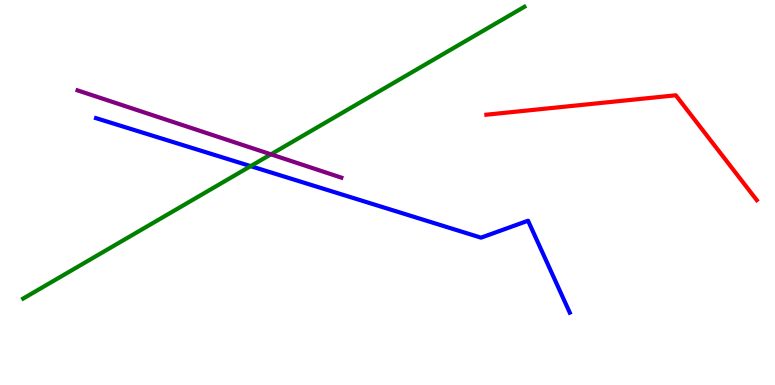[{'lines': ['blue', 'red'], 'intersections': []}, {'lines': ['green', 'red'], 'intersections': []}, {'lines': ['purple', 'red'], 'intersections': []}, {'lines': ['blue', 'green'], 'intersections': [{'x': 3.23, 'y': 5.68}]}, {'lines': ['blue', 'purple'], 'intersections': []}, {'lines': ['green', 'purple'], 'intersections': [{'x': 3.5, 'y': 5.99}]}]